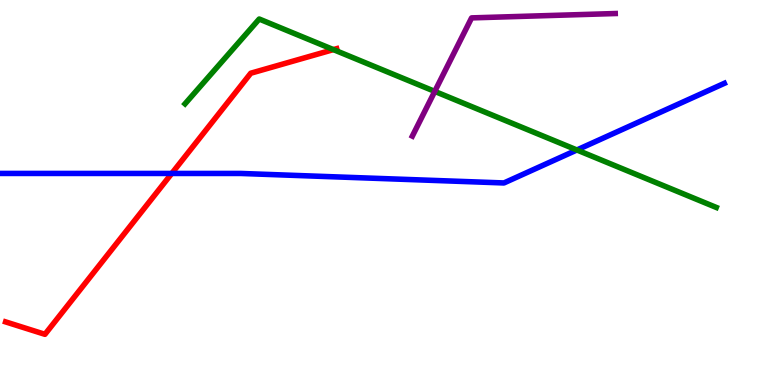[{'lines': ['blue', 'red'], 'intersections': [{'x': 2.22, 'y': 5.49}]}, {'lines': ['green', 'red'], 'intersections': [{'x': 4.3, 'y': 8.71}]}, {'lines': ['purple', 'red'], 'intersections': []}, {'lines': ['blue', 'green'], 'intersections': [{'x': 7.44, 'y': 6.1}]}, {'lines': ['blue', 'purple'], 'intersections': []}, {'lines': ['green', 'purple'], 'intersections': [{'x': 5.61, 'y': 7.63}]}]